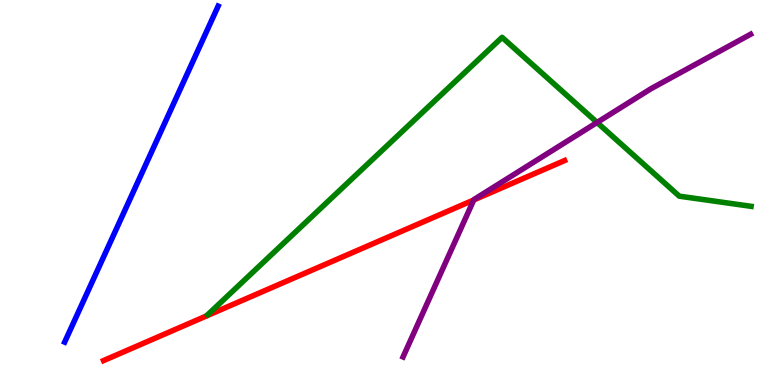[{'lines': ['blue', 'red'], 'intersections': []}, {'lines': ['green', 'red'], 'intersections': []}, {'lines': ['purple', 'red'], 'intersections': [{'x': 6.11, 'y': 4.81}]}, {'lines': ['blue', 'green'], 'intersections': []}, {'lines': ['blue', 'purple'], 'intersections': []}, {'lines': ['green', 'purple'], 'intersections': [{'x': 7.7, 'y': 6.82}]}]